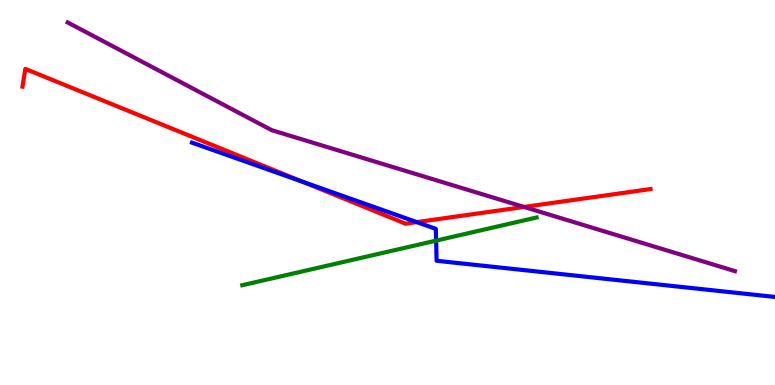[{'lines': ['blue', 'red'], 'intersections': [{'x': 3.9, 'y': 5.28}, {'x': 5.38, 'y': 4.23}]}, {'lines': ['green', 'red'], 'intersections': []}, {'lines': ['purple', 'red'], 'intersections': [{'x': 6.76, 'y': 4.62}]}, {'lines': ['blue', 'green'], 'intersections': [{'x': 5.63, 'y': 3.75}]}, {'lines': ['blue', 'purple'], 'intersections': []}, {'lines': ['green', 'purple'], 'intersections': []}]